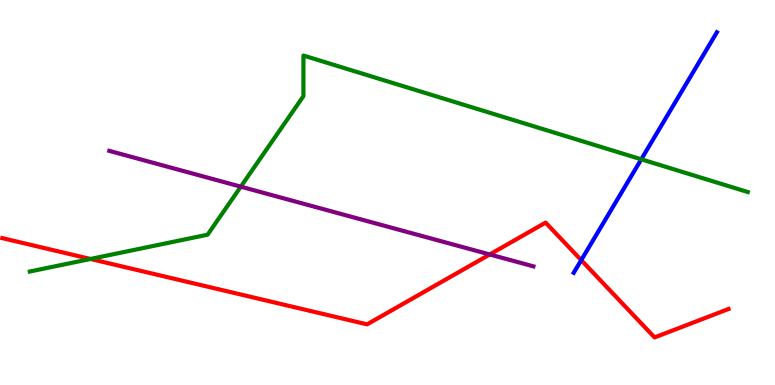[{'lines': ['blue', 'red'], 'intersections': [{'x': 7.5, 'y': 3.24}]}, {'lines': ['green', 'red'], 'intersections': [{'x': 1.17, 'y': 3.27}]}, {'lines': ['purple', 'red'], 'intersections': [{'x': 6.32, 'y': 3.39}]}, {'lines': ['blue', 'green'], 'intersections': [{'x': 8.27, 'y': 5.86}]}, {'lines': ['blue', 'purple'], 'intersections': []}, {'lines': ['green', 'purple'], 'intersections': [{'x': 3.11, 'y': 5.15}]}]